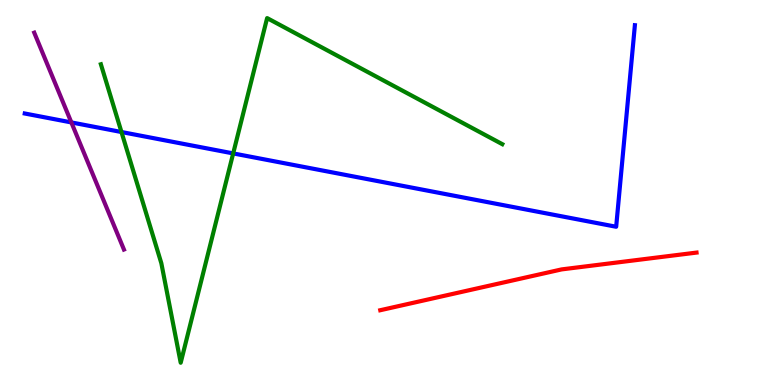[{'lines': ['blue', 'red'], 'intersections': []}, {'lines': ['green', 'red'], 'intersections': []}, {'lines': ['purple', 'red'], 'intersections': []}, {'lines': ['blue', 'green'], 'intersections': [{'x': 1.57, 'y': 6.57}, {'x': 3.01, 'y': 6.02}]}, {'lines': ['blue', 'purple'], 'intersections': [{'x': 0.921, 'y': 6.82}]}, {'lines': ['green', 'purple'], 'intersections': []}]